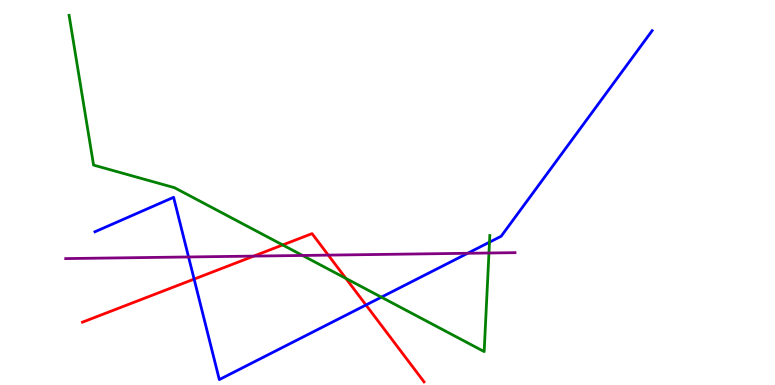[{'lines': ['blue', 'red'], 'intersections': [{'x': 2.5, 'y': 2.75}, {'x': 4.72, 'y': 2.08}]}, {'lines': ['green', 'red'], 'intersections': [{'x': 3.65, 'y': 3.64}, {'x': 4.46, 'y': 2.77}]}, {'lines': ['purple', 'red'], 'intersections': [{'x': 3.27, 'y': 3.35}, {'x': 4.24, 'y': 3.37}]}, {'lines': ['blue', 'green'], 'intersections': [{'x': 4.92, 'y': 2.28}, {'x': 6.32, 'y': 3.71}]}, {'lines': ['blue', 'purple'], 'intersections': [{'x': 2.43, 'y': 3.33}, {'x': 6.03, 'y': 3.42}]}, {'lines': ['green', 'purple'], 'intersections': [{'x': 3.9, 'y': 3.36}, {'x': 6.31, 'y': 3.43}]}]